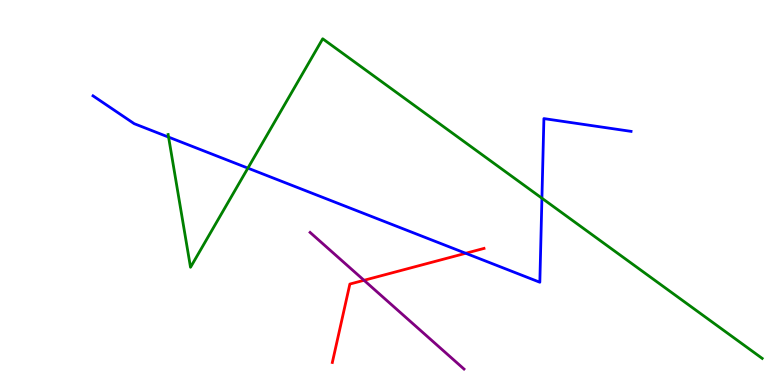[{'lines': ['blue', 'red'], 'intersections': [{'x': 6.01, 'y': 3.42}]}, {'lines': ['green', 'red'], 'intersections': []}, {'lines': ['purple', 'red'], 'intersections': [{'x': 4.7, 'y': 2.72}]}, {'lines': ['blue', 'green'], 'intersections': [{'x': 2.18, 'y': 6.44}, {'x': 3.2, 'y': 5.63}, {'x': 6.99, 'y': 4.85}]}, {'lines': ['blue', 'purple'], 'intersections': []}, {'lines': ['green', 'purple'], 'intersections': []}]